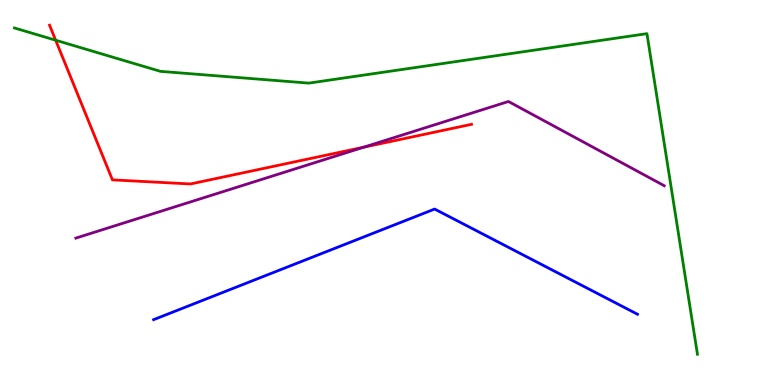[{'lines': ['blue', 'red'], 'intersections': []}, {'lines': ['green', 'red'], 'intersections': [{'x': 0.718, 'y': 8.96}]}, {'lines': ['purple', 'red'], 'intersections': [{'x': 4.69, 'y': 6.18}]}, {'lines': ['blue', 'green'], 'intersections': []}, {'lines': ['blue', 'purple'], 'intersections': []}, {'lines': ['green', 'purple'], 'intersections': []}]